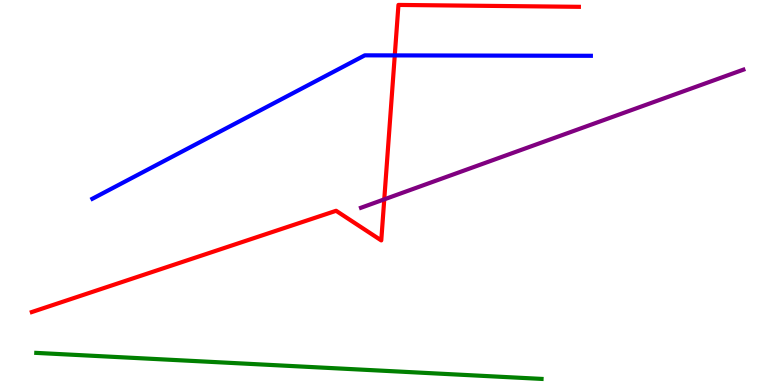[{'lines': ['blue', 'red'], 'intersections': [{'x': 5.09, 'y': 8.56}]}, {'lines': ['green', 'red'], 'intersections': []}, {'lines': ['purple', 'red'], 'intersections': [{'x': 4.96, 'y': 4.82}]}, {'lines': ['blue', 'green'], 'intersections': []}, {'lines': ['blue', 'purple'], 'intersections': []}, {'lines': ['green', 'purple'], 'intersections': []}]